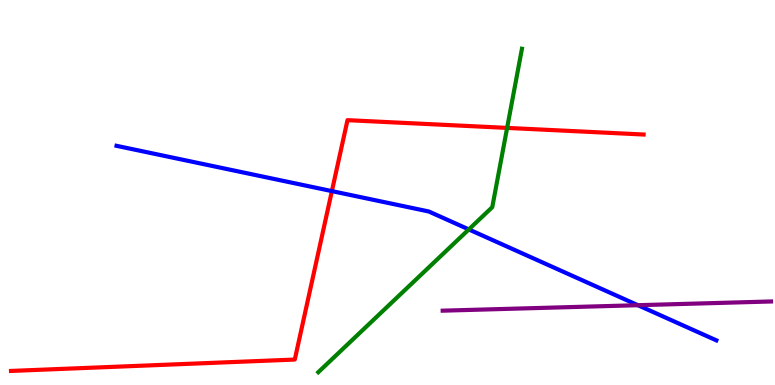[{'lines': ['blue', 'red'], 'intersections': [{'x': 4.28, 'y': 5.04}]}, {'lines': ['green', 'red'], 'intersections': [{'x': 6.54, 'y': 6.68}]}, {'lines': ['purple', 'red'], 'intersections': []}, {'lines': ['blue', 'green'], 'intersections': [{'x': 6.05, 'y': 4.04}]}, {'lines': ['blue', 'purple'], 'intersections': [{'x': 8.23, 'y': 2.07}]}, {'lines': ['green', 'purple'], 'intersections': []}]